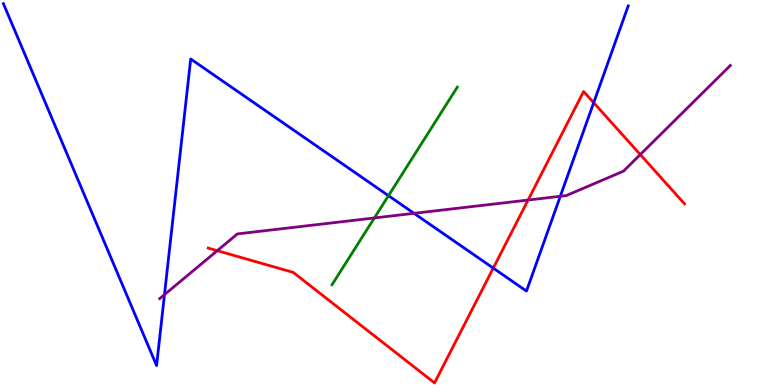[{'lines': ['blue', 'red'], 'intersections': [{'x': 6.36, 'y': 3.04}, {'x': 7.66, 'y': 7.33}]}, {'lines': ['green', 'red'], 'intersections': []}, {'lines': ['purple', 'red'], 'intersections': [{'x': 2.8, 'y': 3.49}, {'x': 6.81, 'y': 4.8}, {'x': 8.26, 'y': 5.99}]}, {'lines': ['blue', 'green'], 'intersections': [{'x': 5.01, 'y': 4.92}]}, {'lines': ['blue', 'purple'], 'intersections': [{'x': 2.12, 'y': 2.35}, {'x': 5.34, 'y': 4.46}, {'x': 7.23, 'y': 4.9}]}, {'lines': ['green', 'purple'], 'intersections': [{'x': 4.83, 'y': 4.34}]}]